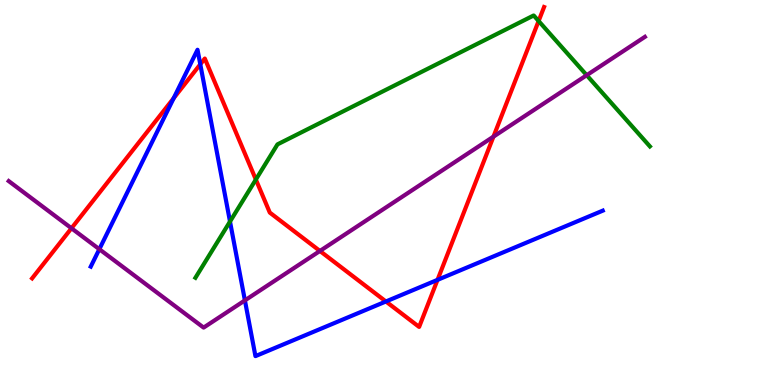[{'lines': ['blue', 'red'], 'intersections': [{'x': 2.24, 'y': 7.45}, {'x': 2.58, 'y': 8.33}, {'x': 4.98, 'y': 2.17}, {'x': 5.65, 'y': 2.73}]}, {'lines': ['green', 'red'], 'intersections': [{'x': 3.3, 'y': 5.34}, {'x': 6.95, 'y': 9.45}]}, {'lines': ['purple', 'red'], 'intersections': [{'x': 0.922, 'y': 4.07}, {'x': 4.13, 'y': 3.48}, {'x': 6.37, 'y': 6.45}]}, {'lines': ['blue', 'green'], 'intersections': [{'x': 2.97, 'y': 4.25}]}, {'lines': ['blue', 'purple'], 'intersections': [{'x': 1.28, 'y': 3.53}, {'x': 3.16, 'y': 2.2}]}, {'lines': ['green', 'purple'], 'intersections': [{'x': 7.57, 'y': 8.05}]}]